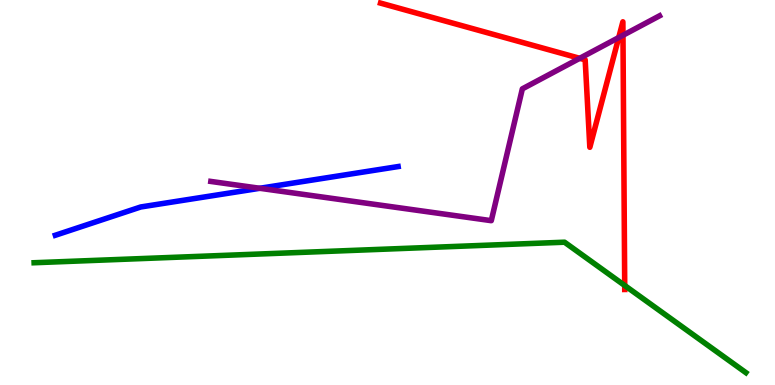[{'lines': ['blue', 'red'], 'intersections': []}, {'lines': ['green', 'red'], 'intersections': [{'x': 8.06, 'y': 2.58}]}, {'lines': ['purple', 'red'], 'intersections': [{'x': 7.48, 'y': 8.49}, {'x': 7.98, 'y': 9.02}, {'x': 8.04, 'y': 9.08}]}, {'lines': ['blue', 'green'], 'intersections': []}, {'lines': ['blue', 'purple'], 'intersections': [{'x': 3.35, 'y': 5.11}]}, {'lines': ['green', 'purple'], 'intersections': []}]